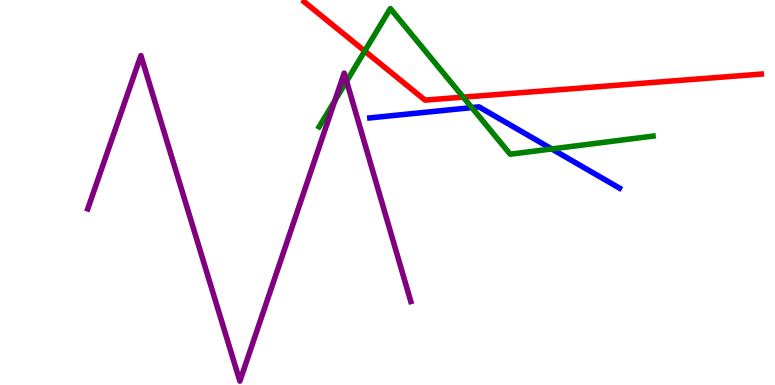[{'lines': ['blue', 'red'], 'intersections': []}, {'lines': ['green', 'red'], 'intersections': [{'x': 4.71, 'y': 8.67}, {'x': 5.98, 'y': 7.48}]}, {'lines': ['purple', 'red'], 'intersections': []}, {'lines': ['blue', 'green'], 'intersections': [{'x': 6.09, 'y': 7.21}, {'x': 7.12, 'y': 6.13}]}, {'lines': ['blue', 'purple'], 'intersections': []}, {'lines': ['green', 'purple'], 'intersections': [{'x': 4.32, 'y': 7.38}, {'x': 4.47, 'y': 7.89}]}]